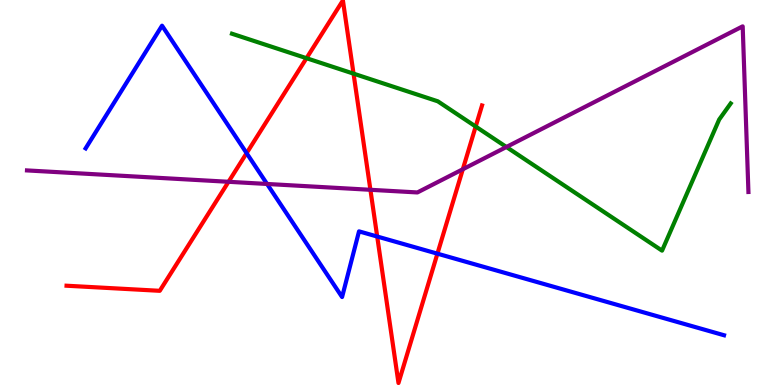[{'lines': ['blue', 'red'], 'intersections': [{'x': 3.18, 'y': 6.02}, {'x': 4.87, 'y': 3.86}, {'x': 5.64, 'y': 3.41}]}, {'lines': ['green', 'red'], 'intersections': [{'x': 3.95, 'y': 8.49}, {'x': 4.56, 'y': 8.09}, {'x': 6.14, 'y': 6.71}]}, {'lines': ['purple', 'red'], 'intersections': [{'x': 2.95, 'y': 5.28}, {'x': 4.78, 'y': 5.07}, {'x': 5.97, 'y': 5.6}]}, {'lines': ['blue', 'green'], 'intersections': []}, {'lines': ['blue', 'purple'], 'intersections': [{'x': 3.45, 'y': 5.22}]}, {'lines': ['green', 'purple'], 'intersections': [{'x': 6.53, 'y': 6.18}]}]